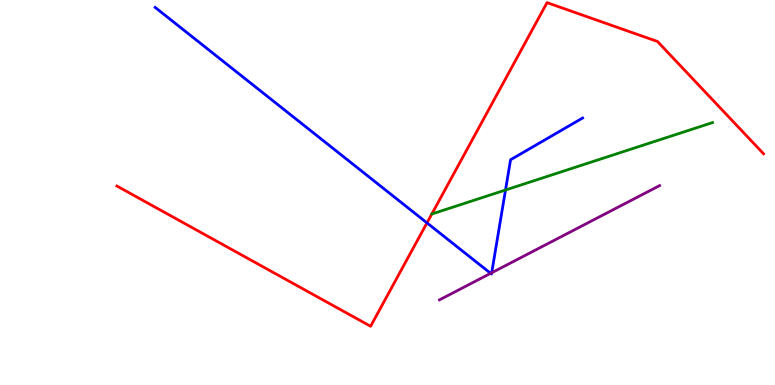[{'lines': ['blue', 'red'], 'intersections': [{'x': 5.51, 'y': 4.21}]}, {'lines': ['green', 'red'], 'intersections': []}, {'lines': ['purple', 'red'], 'intersections': []}, {'lines': ['blue', 'green'], 'intersections': [{'x': 6.52, 'y': 5.06}]}, {'lines': ['blue', 'purple'], 'intersections': [{'x': 6.33, 'y': 2.9}, {'x': 6.34, 'y': 2.91}]}, {'lines': ['green', 'purple'], 'intersections': []}]